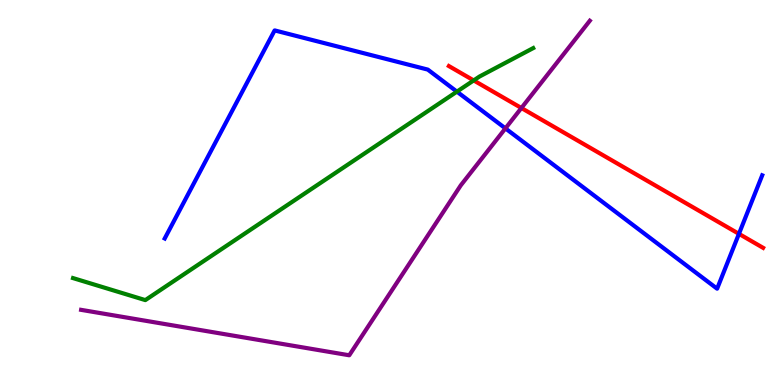[{'lines': ['blue', 'red'], 'intersections': [{'x': 9.53, 'y': 3.93}]}, {'lines': ['green', 'red'], 'intersections': [{'x': 6.11, 'y': 7.91}]}, {'lines': ['purple', 'red'], 'intersections': [{'x': 6.73, 'y': 7.19}]}, {'lines': ['blue', 'green'], 'intersections': [{'x': 5.9, 'y': 7.62}]}, {'lines': ['blue', 'purple'], 'intersections': [{'x': 6.52, 'y': 6.67}]}, {'lines': ['green', 'purple'], 'intersections': []}]